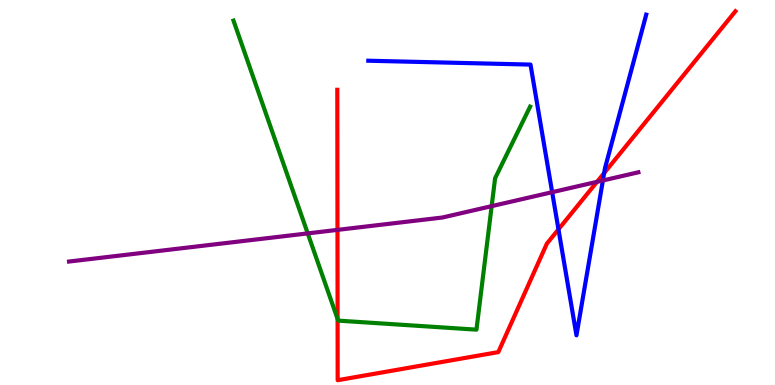[{'lines': ['blue', 'red'], 'intersections': [{'x': 7.21, 'y': 4.04}, {'x': 7.8, 'y': 5.51}]}, {'lines': ['green', 'red'], 'intersections': [{'x': 4.36, 'y': 1.72}]}, {'lines': ['purple', 'red'], 'intersections': [{'x': 4.35, 'y': 4.03}, {'x': 7.7, 'y': 5.28}]}, {'lines': ['blue', 'green'], 'intersections': []}, {'lines': ['blue', 'purple'], 'intersections': [{'x': 7.12, 'y': 5.01}, {'x': 7.78, 'y': 5.31}]}, {'lines': ['green', 'purple'], 'intersections': [{'x': 3.97, 'y': 3.94}, {'x': 6.34, 'y': 4.65}]}]